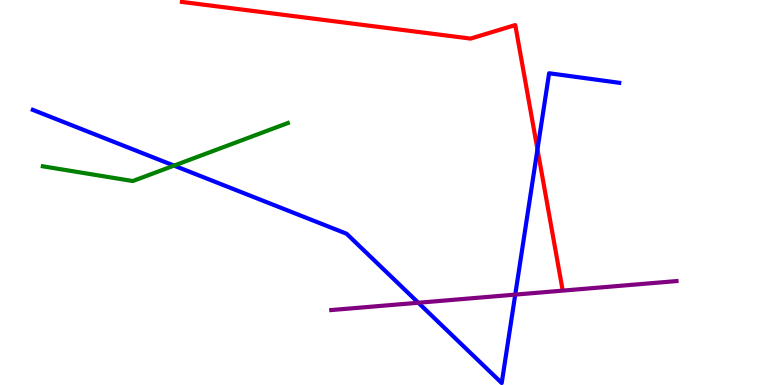[{'lines': ['blue', 'red'], 'intersections': [{'x': 6.94, 'y': 6.12}]}, {'lines': ['green', 'red'], 'intersections': []}, {'lines': ['purple', 'red'], 'intersections': []}, {'lines': ['blue', 'green'], 'intersections': [{'x': 2.25, 'y': 5.7}]}, {'lines': ['blue', 'purple'], 'intersections': [{'x': 5.4, 'y': 2.14}, {'x': 6.65, 'y': 2.35}]}, {'lines': ['green', 'purple'], 'intersections': []}]